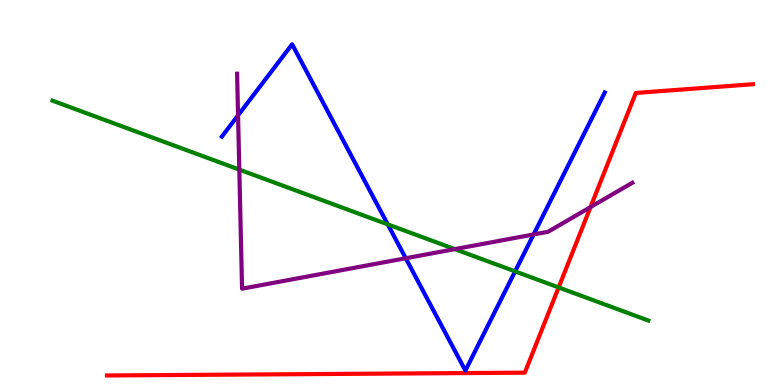[{'lines': ['blue', 'red'], 'intersections': []}, {'lines': ['green', 'red'], 'intersections': [{'x': 7.21, 'y': 2.53}]}, {'lines': ['purple', 'red'], 'intersections': [{'x': 7.62, 'y': 4.62}]}, {'lines': ['blue', 'green'], 'intersections': [{'x': 5.0, 'y': 4.17}, {'x': 6.65, 'y': 2.95}]}, {'lines': ['blue', 'purple'], 'intersections': [{'x': 3.07, 'y': 7.0}, {'x': 5.24, 'y': 3.29}, {'x': 6.89, 'y': 3.91}]}, {'lines': ['green', 'purple'], 'intersections': [{'x': 3.09, 'y': 5.59}, {'x': 5.87, 'y': 3.53}]}]